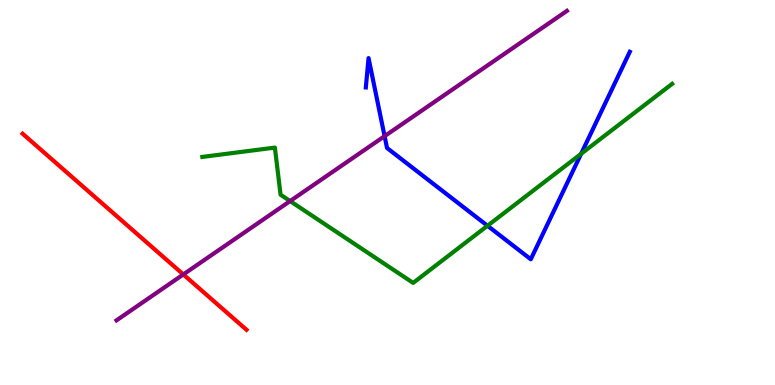[{'lines': ['blue', 'red'], 'intersections': []}, {'lines': ['green', 'red'], 'intersections': []}, {'lines': ['purple', 'red'], 'intersections': [{'x': 2.37, 'y': 2.87}]}, {'lines': ['blue', 'green'], 'intersections': [{'x': 6.29, 'y': 4.14}, {'x': 7.5, 'y': 6.0}]}, {'lines': ['blue', 'purple'], 'intersections': [{'x': 4.96, 'y': 6.46}]}, {'lines': ['green', 'purple'], 'intersections': [{'x': 3.74, 'y': 4.78}]}]